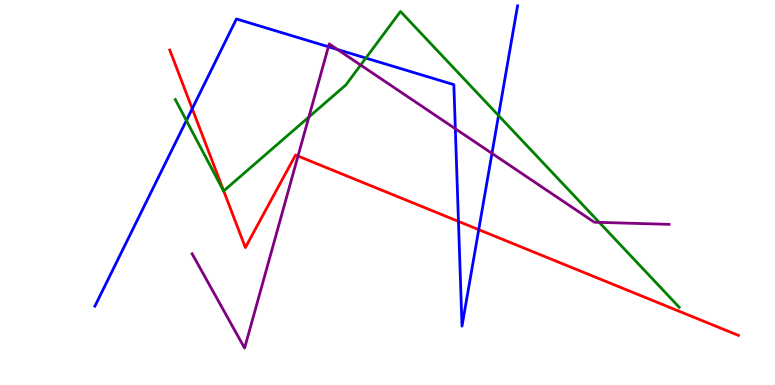[{'lines': ['blue', 'red'], 'intersections': [{'x': 2.48, 'y': 7.18}, {'x': 5.92, 'y': 4.25}, {'x': 6.18, 'y': 4.04}]}, {'lines': ['green', 'red'], 'intersections': [{'x': 2.89, 'y': 5.04}]}, {'lines': ['purple', 'red'], 'intersections': [{'x': 3.85, 'y': 5.95}]}, {'lines': ['blue', 'green'], 'intersections': [{'x': 2.41, 'y': 6.87}, {'x': 4.72, 'y': 8.49}, {'x': 6.43, 'y': 7.0}]}, {'lines': ['blue', 'purple'], 'intersections': [{'x': 4.24, 'y': 8.79}, {'x': 4.35, 'y': 8.71}, {'x': 5.88, 'y': 6.66}, {'x': 6.35, 'y': 6.02}]}, {'lines': ['green', 'purple'], 'intersections': [{'x': 3.99, 'y': 6.96}, {'x': 4.65, 'y': 8.31}, {'x': 7.73, 'y': 4.22}]}]